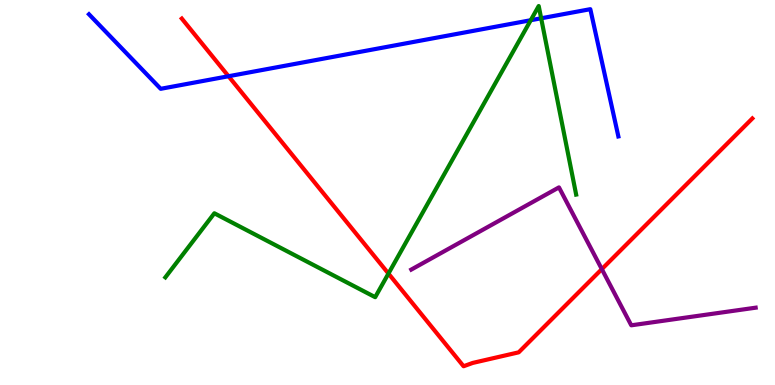[{'lines': ['blue', 'red'], 'intersections': [{'x': 2.95, 'y': 8.02}]}, {'lines': ['green', 'red'], 'intersections': [{'x': 5.01, 'y': 2.89}]}, {'lines': ['purple', 'red'], 'intersections': [{'x': 7.77, 'y': 3.01}]}, {'lines': ['blue', 'green'], 'intersections': [{'x': 6.85, 'y': 9.47}, {'x': 6.98, 'y': 9.52}]}, {'lines': ['blue', 'purple'], 'intersections': []}, {'lines': ['green', 'purple'], 'intersections': []}]